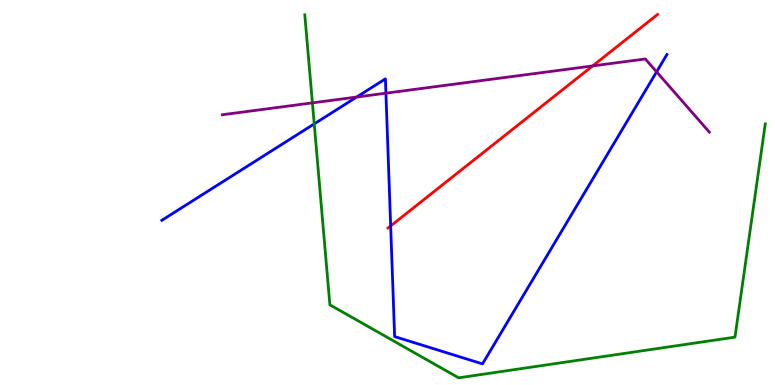[{'lines': ['blue', 'red'], 'intersections': [{'x': 5.04, 'y': 4.13}]}, {'lines': ['green', 'red'], 'intersections': []}, {'lines': ['purple', 'red'], 'intersections': [{'x': 7.65, 'y': 8.29}]}, {'lines': ['blue', 'green'], 'intersections': [{'x': 4.05, 'y': 6.78}]}, {'lines': ['blue', 'purple'], 'intersections': [{'x': 4.6, 'y': 7.48}, {'x': 4.98, 'y': 7.58}, {'x': 8.47, 'y': 8.13}]}, {'lines': ['green', 'purple'], 'intersections': [{'x': 4.03, 'y': 7.33}]}]